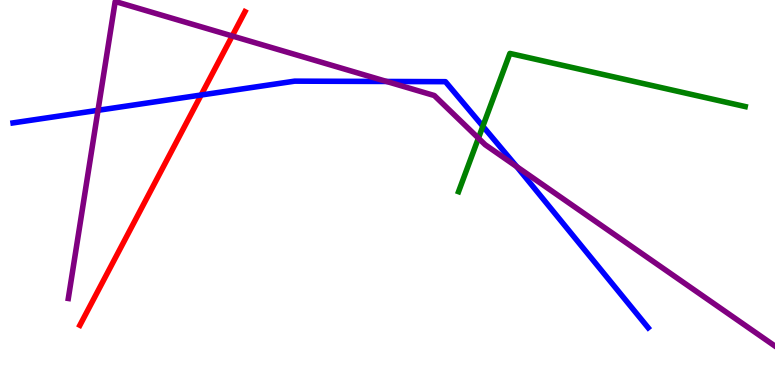[{'lines': ['blue', 'red'], 'intersections': [{'x': 2.6, 'y': 7.53}]}, {'lines': ['green', 'red'], 'intersections': []}, {'lines': ['purple', 'red'], 'intersections': [{'x': 3.0, 'y': 9.07}]}, {'lines': ['blue', 'green'], 'intersections': [{'x': 6.23, 'y': 6.72}]}, {'lines': ['blue', 'purple'], 'intersections': [{'x': 1.26, 'y': 7.14}, {'x': 4.99, 'y': 7.88}, {'x': 6.67, 'y': 5.67}]}, {'lines': ['green', 'purple'], 'intersections': [{'x': 6.17, 'y': 6.41}]}]